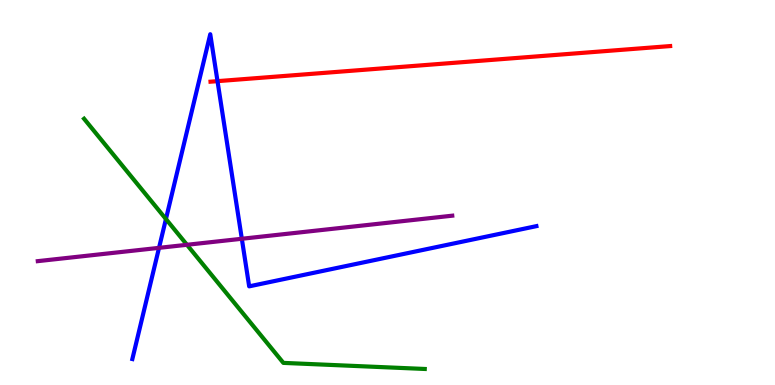[{'lines': ['blue', 'red'], 'intersections': [{'x': 2.81, 'y': 7.89}]}, {'lines': ['green', 'red'], 'intersections': []}, {'lines': ['purple', 'red'], 'intersections': []}, {'lines': ['blue', 'green'], 'intersections': [{'x': 2.14, 'y': 4.31}]}, {'lines': ['blue', 'purple'], 'intersections': [{'x': 2.05, 'y': 3.56}, {'x': 3.12, 'y': 3.8}]}, {'lines': ['green', 'purple'], 'intersections': [{'x': 2.41, 'y': 3.64}]}]